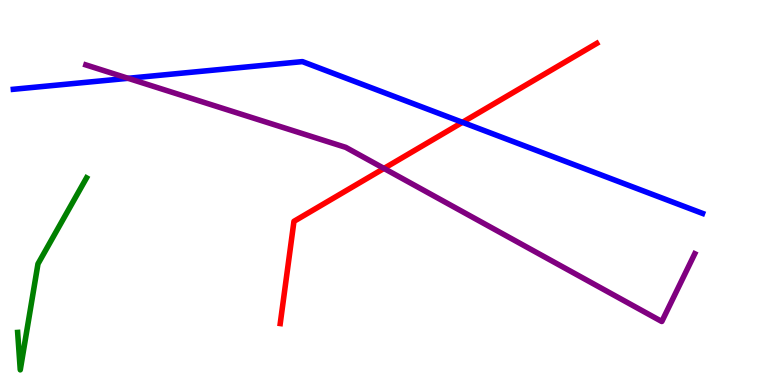[{'lines': ['blue', 'red'], 'intersections': [{'x': 5.97, 'y': 6.82}]}, {'lines': ['green', 'red'], 'intersections': []}, {'lines': ['purple', 'red'], 'intersections': [{'x': 4.95, 'y': 5.63}]}, {'lines': ['blue', 'green'], 'intersections': []}, {'lines': ['blue', 'purple'], 'intersections': [{'x': 1.65, 'y': 7.97}]}, {'lines': ['green', 'purple'], 'intersections': []}]